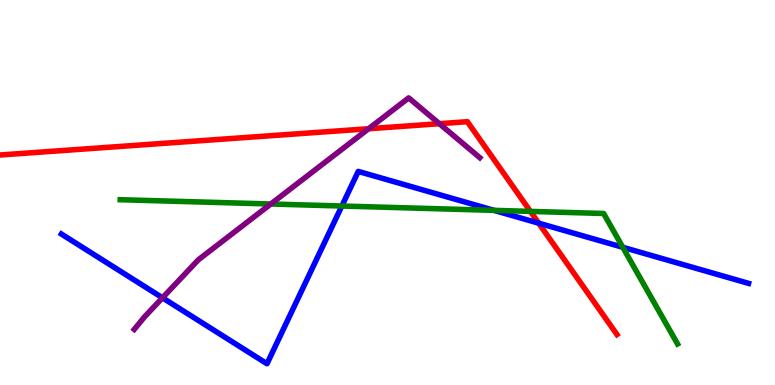[{'lines': ['blue', 'red'], 'intersections': [{'x': 6.95, 'y': 4.2}]}, {'lines': ['green', 'red'], 'intersections': [{'x': 6.84, 'y': 4.51}]}, {'lines': ['purple', 'red'], 'intersections': [{'x': 4.76, 'y': 6.66}, {'x': 5.67, 'y': 6.79}]}, {'lines': ['blue', 'green'], 'intersections': [{'x': 4.41, 'y': 4.65}, {'x': 6.37, 'y': 4.54}, {'x': 8.04, 'y': 3.58}]}, {'lines': ['blue', 'purple'], 'intersections': [{'x': 2.1, 'y': 2.26}]}, {'lines': ['green', 'purple'], 'intersections': [{'x': 3.49, 'y': 4.7}]}]